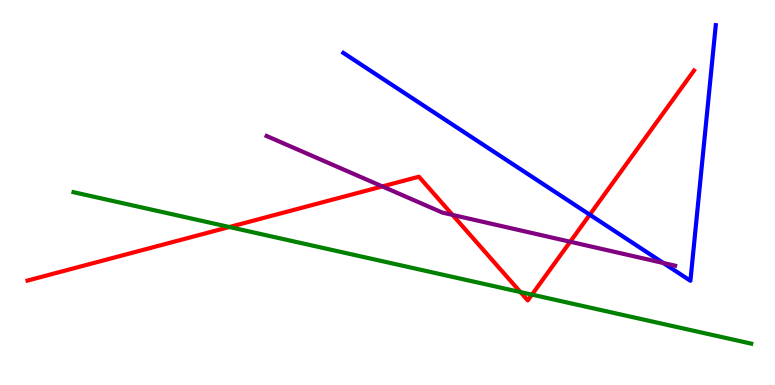[{'lines': ['blue', 'red'], 'intersections': [{'x': 7.61, 'y': 4.42}]}, {'lines': ['green', 'red'], 'intersections': [{'x': 2.96, 'y': 4.1}, {'x': 6.71, 'y': 2.41}, {'x': 6.86, 'y': 2.35}]}, {'lines': ['purple', 'red'], 'intersections': [{'x': 4.93, 'y': 5.16}, {'x': 5.84, 'y': 4.42}, {'x': 7.36, 'y': 3.72}]}, {'lines': ['blue', 'green'], 'intersections': []}, {'lines': ['blue', 'purple'], 'intersections': [{'x': 8.56, 'y': 3.17}]}, {'lines': ['green', 'purple'], 'intersections': []}]